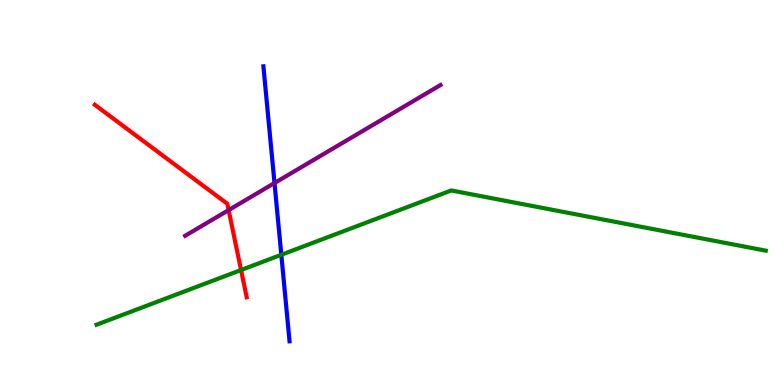[{'lines': ['blue', 'red'], 'intersections': []}, {'lines': ['green', 'red'], 'intersections': [{'x': 3.11, 'y': 2.99}]}, {'lines': ['purple', 'red'], 'intersections': [{'x': 2.95, 'y': 4.54}]}, {'lines': ['blue', 'green'], 'intersections': [{'x': 3.63, 'y': 3.38}]}, {'lines': ['blue', 'purple'], 'intersections': [{'x': 3.54, 'y': 5.25}]}, {'lines': ['green', 'purple'], 'intersections': []}]